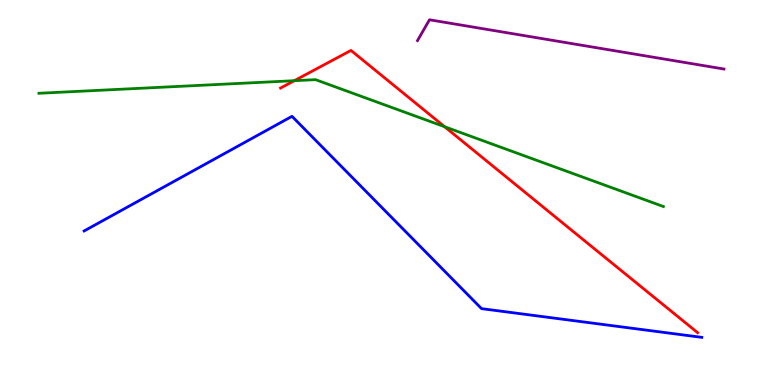[{'lines': ['blue', 'red'], 'intersections': []}, {'lines': ['green', 'red'], 'intersections': [{'x': 3.8, 'y': 7.9}, {'x': 5.74, 'y': 6.71}]}, {'lines': ['purple', 'red'], 'intersections': []}, {'lines': ['blue', 'green'], 'intersections': []}, {'lines': ['blue', 'purple'], 'intersections': []}, {'lines': ['green', 'purple'], 'intersections': []}]